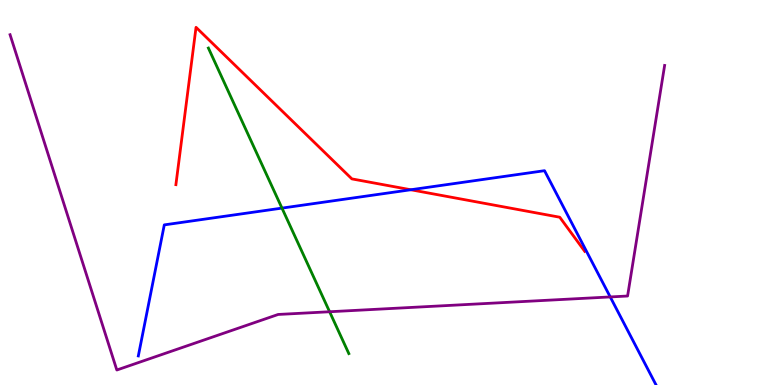[{'lines': ['blue', 'red'], 'intersections': [{'x': 5.3, 'y': 5.07}]}, {'lines': ['green', 'red'], 'intersections': []}, {'lines': ['purple', 'red'], 'intersections': []}, {'lines': ['blue', 'green'], 'intersections': [{'x': 3.64, 'y': 4.59}]}, {'lines': ['blue', 'purple'], 'intersections': [{'x': 7.87, 'y': 2.29}]}, {'lines': ['green', 'purple'], 'intersections': [{'x': 4.25, 'y': 1.9}]}]